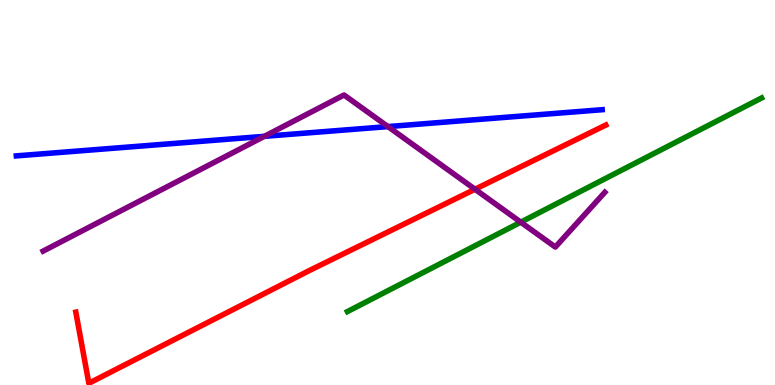[{'lines': ['blue', 'red'], 'intersections': []}, {'lines': ['green', 'red'], 'intersections': []}, {'lines': ['purple', 'red'], 'intersections': [{'x': 6.13, 'y': 5.08}]}, {'lines': ['blue', 'green'], 'intersections': []}, {'lines': ['blue', 'purple'], 'intersections': [{'x': 3.41, 'y': 6.46}, {'x': 5.01, 'y': 6.71}]}, {'lines': ['green', 'purple'], 'intersections': [{'x': 6.72, 'y': 4.23}]}]